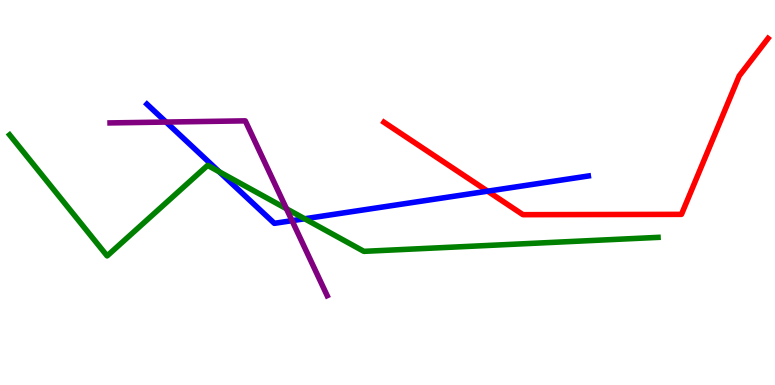[{'lines': ['blue', 'red'], 'intersections': [{'x': 6.29, 'y': 5.03}]}, {'lines': ['green', 'red'], 'intersections': []}, {'lines': ['purple', 'red'], 'intersections': []}, {'lines': ['blue', 'green'], 'intersections': [{'x': 2.83, 'y': 5.54}, {'x': 3.93, 'y': 4.32}]}, {'lines': ['blue', 'purple'], 'intersections': [{'x': 2.14, 'y': 6.83}, {'x': 3.77, 'y': 4.27}]}, {'lines': ['green', 'purple'], 'intersections': [{'x': 3.7, 'y': 4.58}]}]